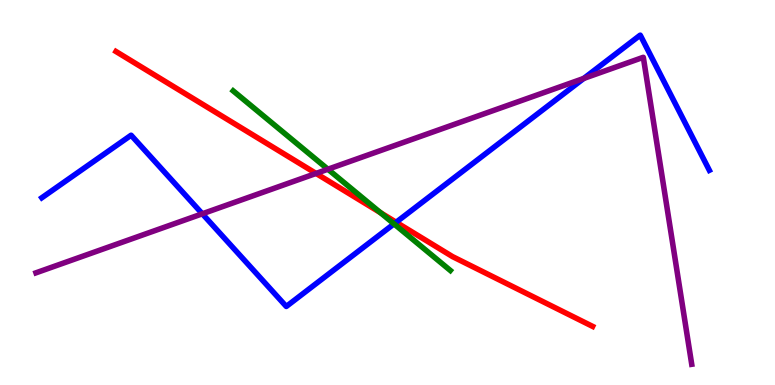[{'lines': ['blue', 'red'], 'intersections': [{'x': 5.11, 'y': 4.23}]}, {'lines': ['green', 'red'], 'intersections': [{'x': 4.91, 'y': 4.48}]}, {'lines': ['purple', 'red'], 'intersections': [{'x': 4.08, 'y': 5.5}]}, {'lines': ['blue', 'green'], 'intersections': [{'x': 5.08, 'y': 4.18}]}, {'lines': ['blue', 'purple'], 'intersections': [{'x': 2.61, 'y': 4.45}, {'x': 7.53, 'y': 7.96}]}, {'lines': ['green', 'purple'], 'intersections': [{'x': 4.23, 'y': 5.6}]}]